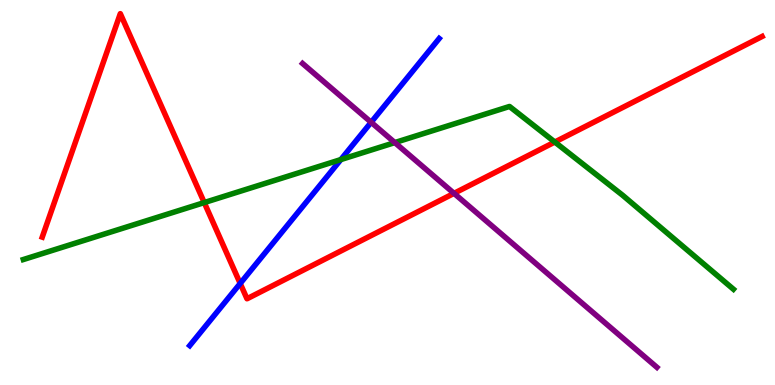[{'lines': ['blue', 'red'], 'intersections': [{'x': 3.1, 'y': 2.64}]}, {'lines': ['green', 'red'], 'intersections': [{'x': 2.64, 'y': 4.74}, {'x': 7.16, 'y': 6.31}]}, {'lines': ['purple', 'red'], 'intersections': [{'x': 5.86, 'y': 4.98}]}, {'lines': ['blue', 'green'], 'intersections': [{'x': 4.4, 'y': 5.86}]}, {'lines': ['blue', 'purple'], 'intersections': [{'x': 4.79, 'y': 6.82}]}, {'lines': ['green', 'purple'], 'intersections': [{'x': 5.09, 'y': 6.3}]}]